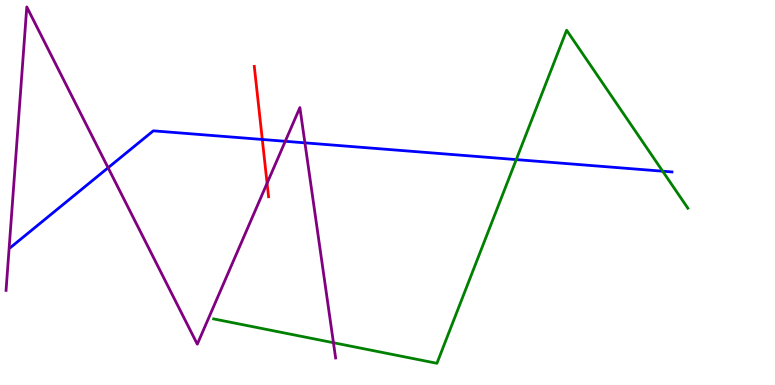[{'lines': ['blue', 'red'], 'intersections': [{'x': 3.38, 'y': 6.38}]}, {'lines': ['green', 'red'], 'intersections': []}, {'lines': ['purple', 'red'], 'intersections': [{'x': 3.45, 'y': 5.24}]}, {'lines': ['blue', 'green'], 'intersections': [{'x': 6.66, 'y': 5.85}, {'x': 8.55, 'y': 5.55}]}, {'lines': ['blue', 'purple'], 'intersections': [{'x': 1.39, 'y': 5.64}, {'x': 3.68, 'y': 6.33}, {'x': 3.93, 'y': 6.29}]}, {'lines': ['green', 'purple'], 'intersections': [{'x': 4.3, 'y': 1.1}]}]